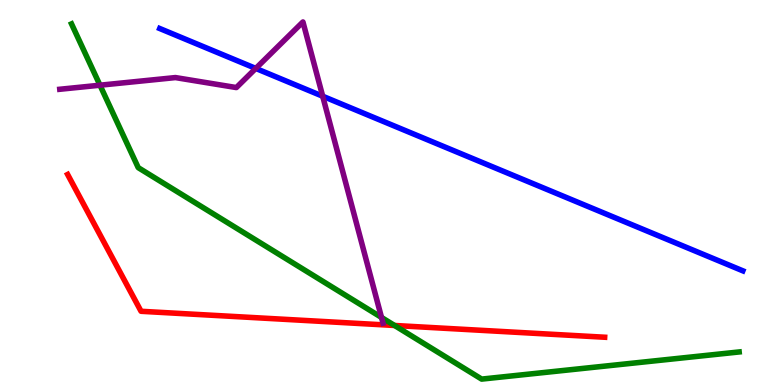[{'lines': ['blue', 'red'], 'intersections': []}, {'lines': ['green', 'red'], 'intersections': [{'x': 5.09, 'y': 1.55}]}, {'lines': ['purple', 'red'], 'intersections': []}, {'lines': ['blue', 'green'], 'intersections': []}, {'lines': ['blue', 'purple'], 'intersections': [{'x': 3.3, 'y': 8.22}, {'x': 4.16, 'y': 7.5}]}, {'lines': ['green', 'purple'], 'intersections': [{'x': 1.29, 'y': 7.79}, {'x': 4.92, 'y': 1.75}]}]